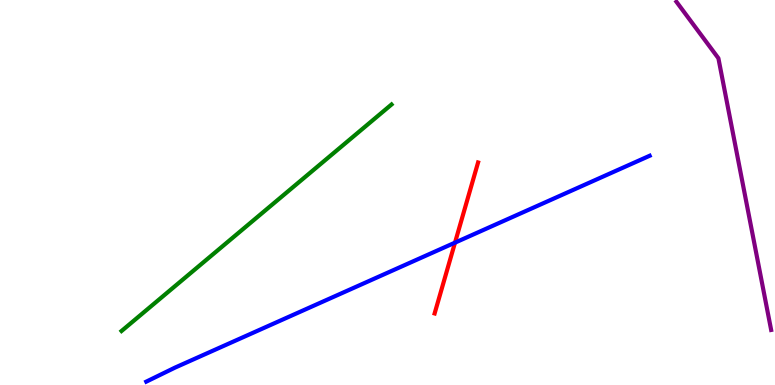[{'lines': ['blue', 'red'], 'intersections': [{'x': 5.87, 'y': 3.7}]}, {'lines': ['green', 'red'], 'intersections': []}, {'lines': ['purple', 'red'], 'intersections': []}, {'lines': ['blue', 'green'], 'intersections': []}, {'lines': ['blue', 'purple'], 'intersections': []}, {'lines': ['green', 'purple'], 'intersections': []}]